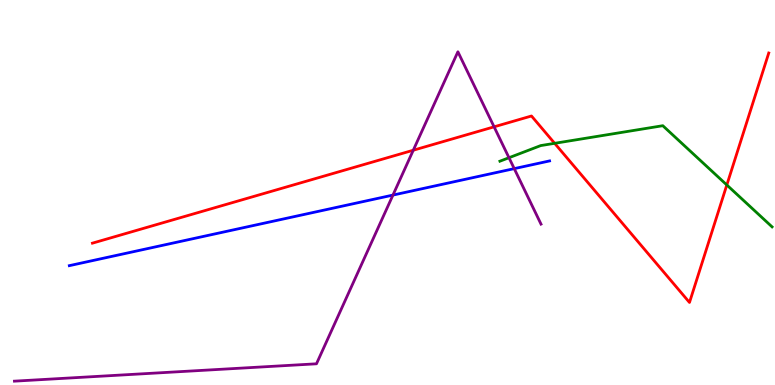[{'lines': ['blue', 'red'], 'intersections': []}, {'lines': ['green', 'red'], 'intersections': [{'x': 7.16, 'y': 6.28}, {'x': 9.38, 'y': 5.2}]}, {'lines': ['purple', 'red'], 'intersections': [{'x': 5.33, 'y': 6.1}, {'x': 6.38, 'y': 6.71}]}, {'lines': ['blue', 'green'], 'intersections': []}, {'lines': ['blue', 'purple'], 'intersections': [{'x': 5.07, 'y': 4.93}, {'x': 6.64, 'y': 5.62}]}, {'lines': ['green', 'purple'], 'intersections': [{'x': 6.57, 'y': 5.9}]}]